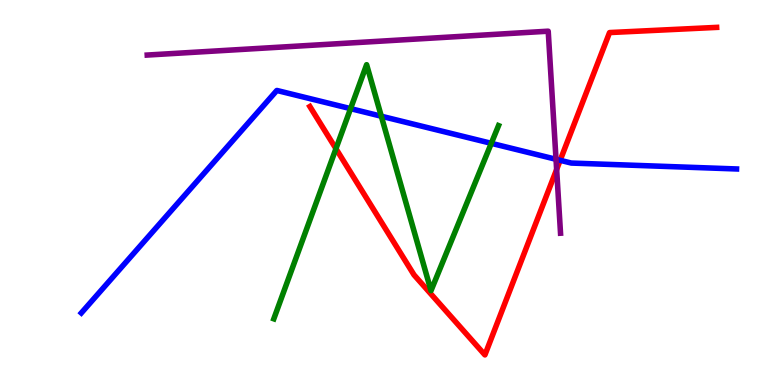[{'lines': ['blue', 'red'], 'intersections': [{'x': 7.23, 'y': 5.84}]}, {'lines': ['green', 'red'], 'intersections': [{'x': 4.33, 'y': 6.14}]}, {'lines': ['purple', 'red'], 'intersections': [{'x': 7.18, 'y': 5.6}]}, {'lines': ['blue', 'green'], 'intersections': [{'x': 4.52, 'y': 7.18}, {'x': 4.92, 'y': 6.98}, {'x': 6.34, 'y': 6.28}]}, {'lines': ['blue', 'purple'], 'intersections': [{'x': 7.17, 'y': 5.86}]}, {'lines': ['green', 'purple'], 'intersections': []}]